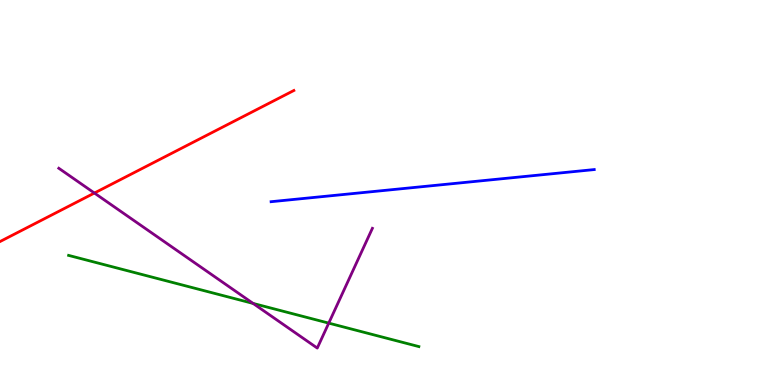[{'lines': ['blue', 'red'], 'intersections': []}, {'lines': ['green', 'red'], 'intersections': []}, {'lines': ['purple', 'red'], 'intersections': [{'x': 1.22, 'y': 4.99}]}, {'lines': ['blue', 'green'], 'intersections': []}, {'lines': ['blue', 'purple'], 'intersections': []}, {'lines': ['green', 'purple'], 'intersections': [{'x': 3.27, 'y': 2.12}, {'x': 4.24, 'y': 1.61}]}]